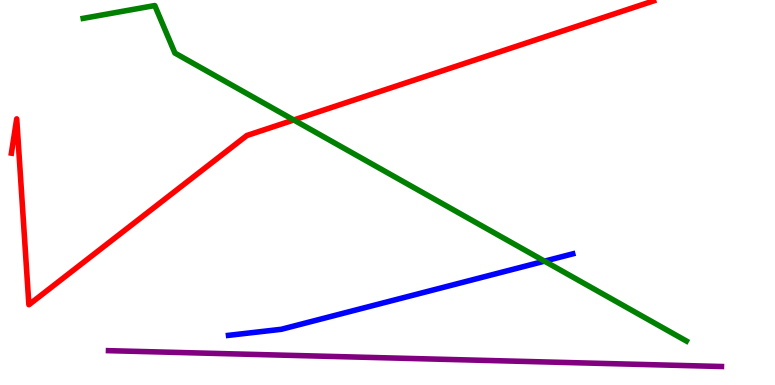[{'lines': ['blue', 'red'], 'intersections': []}, {'lines': ['green', 'red'], 'intersections': [{'x': 3.79, 'y': 6.88}]}, {'lines': ['purple', 'red'], 'intersections': []}, {'lines': ['blue', 'green'], 'intersections': [{'x': 7.03, 'y': 3.22}]}, {'lines': ['blue', 'purple'], 'intersections': []}, {'lines': ['green', 'purple'], 'intersections': []}]